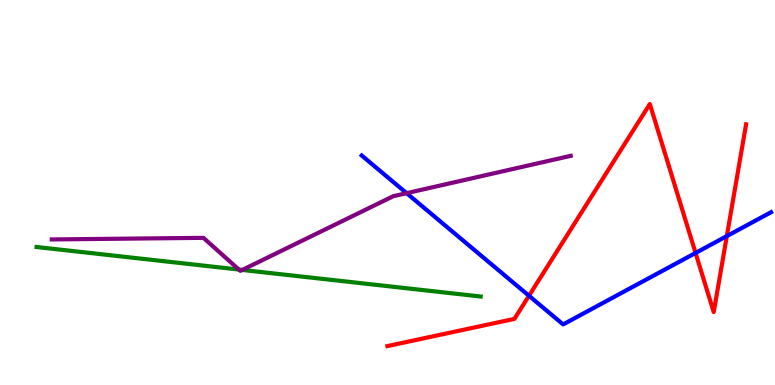[{'lines': ['blue', 'red'], 'intersections': [{'x': 6.83, 'y': 2.32}, {'x': 8.98, 'y': 3.43}, {'x': 9.38, 'y': 3.87}]}, {'lines': ['green', 'red'], 'intersections': []}, {'lines': ['purple', 'red'], 'intersections': []}, {'lines': ['blue', 'green'], 'intersections': []}, {'lines': ['blue', 'purple'], 'intersections': [{'x': 5.25, 'y': 4.98}]}, {'lines': ['green', 'purple'], 'intersections': [{'x': 3.08, 'y': 3.0}, {'x': 3.13, 'y': 2.99}]}]